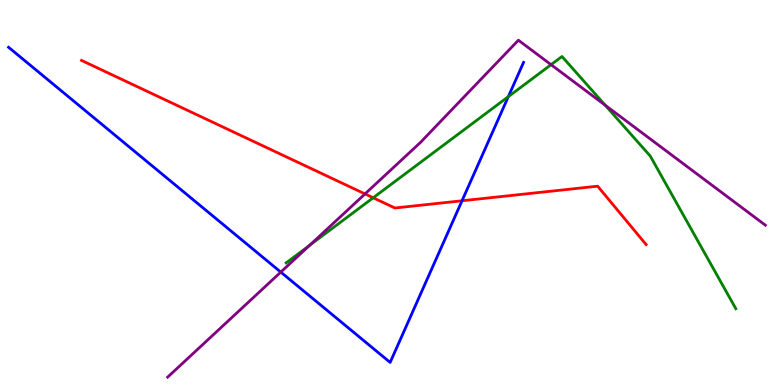[{'lines': ['blue', 'red'], 'intersections': [{'x': 5.96, 'y': 4.79}]}, {'lines': ['green', 'red'], 'intersections': [{'x': 4.82, 'y': 4.86}]}, {'lines': ['purple', 'red'], 'intersections': [{'x': 4.71, 'y': 4.96}]}, {'lines': ['blue', 'green'], 'intersections': [{'x': 6.56, 'y': 7.49}]}, {'lines': ['blue', 'purple'], 'intersections': [{'x': 3.62, 'y': 2.93}]}, {'lines': ['green', 'purple'], 'intersections': [{'x': 4.0, 'y': 3.63}, {'x': 7.11, 'y': 8.32}, {'x': 7.81, 'y': 7.27}]}]